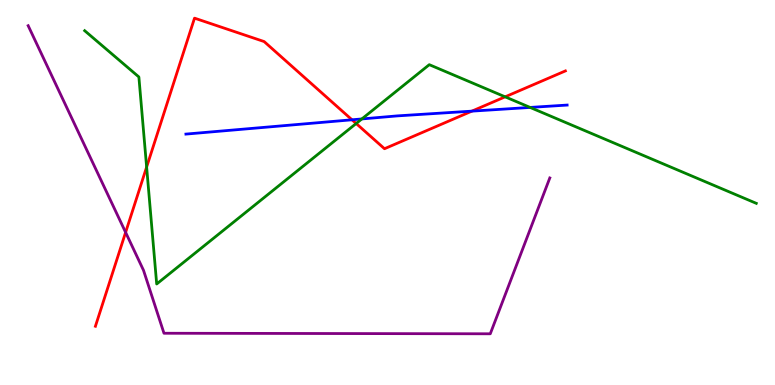[{'lines': ['blue', 'red'], 'intersections': [{'x': 4.54, 'y': 6.89}, {'x': 6.09, 'y': 7.11}]}, {'lines': ['green', 'red'], 'intersections': [{'x': 1.89, 'y': 5.66}, {'x': 4.6, 'y': 6.79}, {'x': 6.52, 'y': 7.48}]}, {'lines': ['purple', 'red'], 'intersections': [{'x': 1.62, 'y': 3.96}]}, {'lines': ['blue', 'green'], 'intersections': [{'x': 4.67, 'y': 6.91}, {'x': 6.84, 'y': 7.21}]}, {'lines': ['blue', 'purple'], 'intersections': []}, {'lines': ['green', 'purple'], 'intersections': []}]